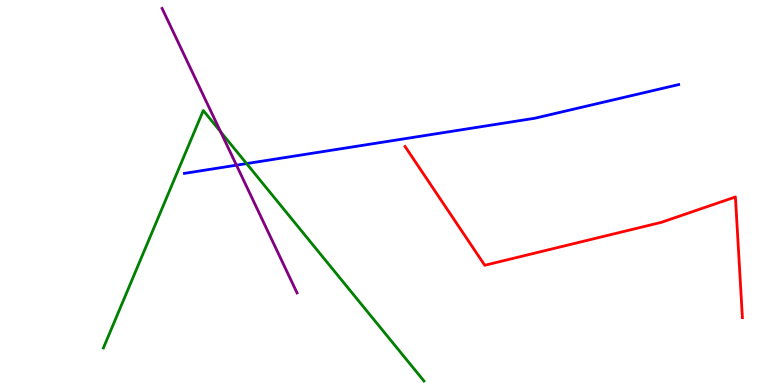[{'lines': ['blue', 'red'], 'intersections': []}, {'lines': ['green', 'red'], 'intersections': []}, {'lines': ['purple', 'red'], 'intersections': []}, {'lines': ['blue', 'green'], 'intersections': [{'x': 3.18, 'y': 5.75}]}, {'lines': ['blue', 'purple'], 'intersections': [{'x': 3.05, 'y': 5.71}]}, {'lines': ['green', 'purple'], 'intersections': [{'x': 2.85, 'y': 6.58}]}]